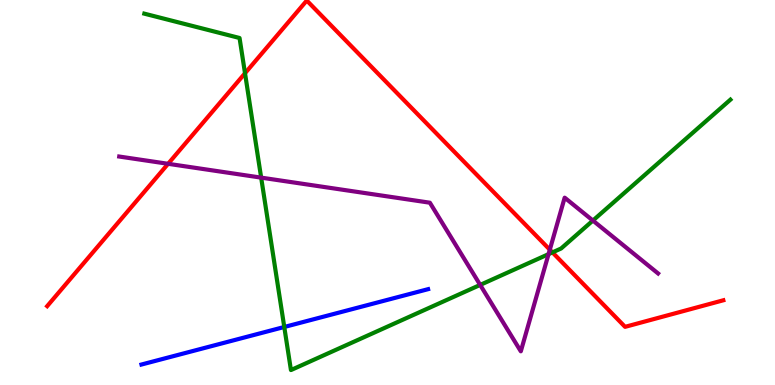[{'lines': ['blue', 'red'], 'intersections': []}, {'lines': ['green', 'red'], 'intersections': [{'x': 3.16, 'y': 8.1}, {'x': 7.13, 'y': 3.44}]}, {'lines': ['purple', 'red'], 'intersections': [{'x': 2.17, 'y': 5.75}, {'x': 7.09, 'y': 3.51}]}, {'lines': ['blue', 'green'], 'intersections': [{'x': 3.67, 'y': 1.51}]}, {'lines': ['blue', 'purple'], 'intersections': []}, {'lines': ['green', 'purple'], 'intersections': [{'x': 3.37, 'y': 5.39}, {'x': 6.2, 'y': 2.6}, {'x': 7.08, 'y': 3.4}, {'x': 7.65, 'y': 4.27}]}]